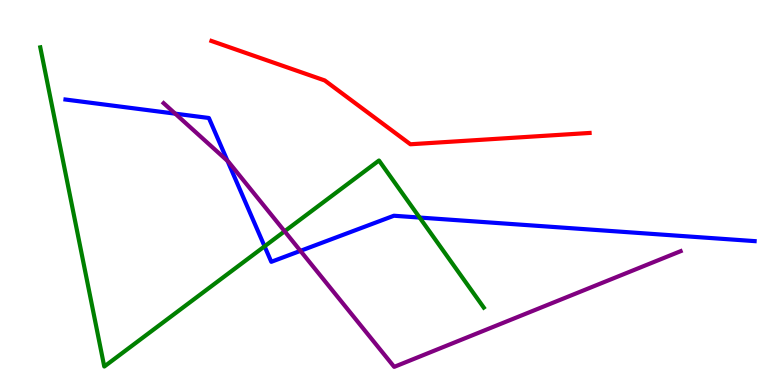[{'lines': ['blue', 'red'], 'intersections': []}, {'lines': ['green', 'red'], 'intersections': []}, {'lines': ['purple', 'red'], 'intersections': []}, {'lines': ['blue', 'green'], 'intersections': [{'x': 3.41, 'y': 3.6}, {'x': 5.41, 'y': 4.35}]}, {'lines': ['blue', 'purple'], 'intersections': [{'x': 2.26, 'y': 7.05}, {'x': 2.94, 'y': 5.82}, {'x': 3.88, 'y': 3.48}]}, {'lines': ['green', 'purple'], 'intersections': [{'x': 3.67, 'y': 3.99}]}]